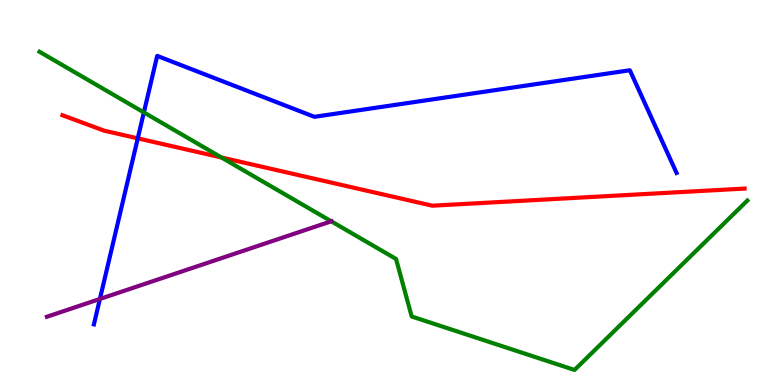[{'lines': ['blue', 'red'], 'intersections': [{'x': 1.78, 'y': 6.41}]}, {'lines': ['green', 'red'], 'intersections': [{'x': 2.86, 'y': 5.91}]}, {'lines': ['purple', 'red'], 'intersections': []}, {'lines': ['blue', 'green'], 'intersections': [{'x': 1.86, 'y': 7.08}]}, {'lines': ['blue', 'purple'], 'intersections': [{'x': 1.29, 'y': 2.23}]}, {'lines': ['green', 'purple'], 'intersections': [{'x': 4.27, 'y': 4.25}]}]